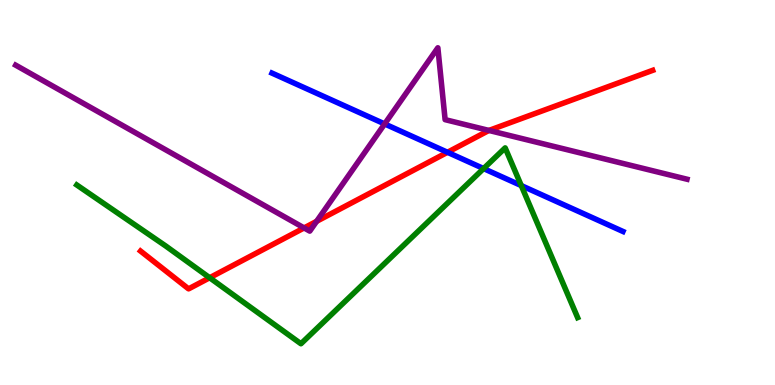[{'lines': ['blue', 'red'], 'intersections': [{'x': 5.77, 'y': 6.04}]}, {'lines': ['green', 'red'], 'intersections': [{'x': 2.71, 'y': 2.79}]}, {'lines': ['purple', 'red'], 'intersections': [{'x': 3.92, 'y': 4.08}, {'x': 4.09, 'y': 4.25}, {'x': 6.31, 'y': 6.61}]}, {'lines': ['blue', 'green'], 'intersections': [{'x': 6.24, 'y': 5.62}, {'x': 6.73, 'y': 5.18}]}, {'lines': ['blue', 'purple'], 'intersections': [{'x': 4.96, 'y': 6.78}]}, {'lines': ['green', 'purple'], 'intersections': []}]